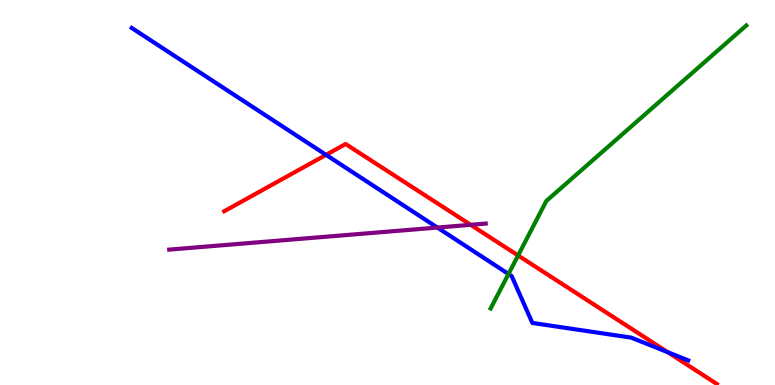[{'lines': ['blue', 'red'], 'intersections': [{'x': 4.21, 'y': 5.98}, {'x': 8.62, 'y': 0.852}]}, {'lines': ['green', 'red'], 'intersections': [{'x': 6.69, 'y': 3.36}]}, {'lines': ['purple', 'red'], 'intersections': [{'x': 6.07, 'y': 4.16}]}, {'lines': ['blue', 'green'], 'intersections': [{'x': 6.56, 'y': 2.88}]}, {'lines': ['blue', 'purple'], 'intersections': [{'x': 5.64, 'y': 4.09}]}, {'lines': ['green', 'purple'], 'intersections': []}]